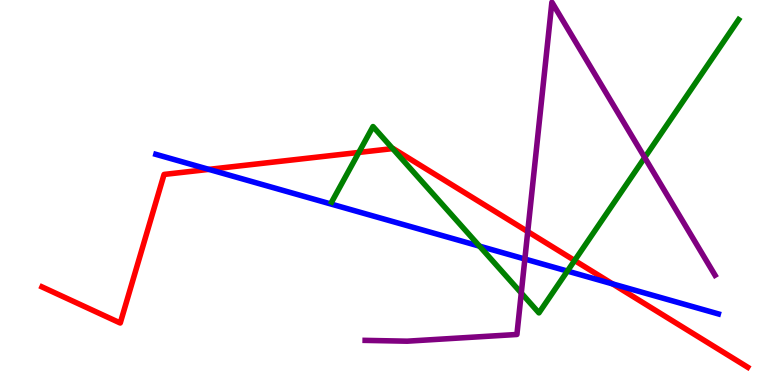[{'lines': ['blue', 'red'], 'intersections': [{'x': 2.69, 'y': 5.6}, {'x': 7.9, 'y': 2.63}]}, {'lines': ['green', 'red'], 'intersections': [{'x': 4.63, 'y': 6.04}, {'x': 5.07, 'y': 6.14}, {'x': 7.41, 'y': 3.23}]}, {'lines': ['purple', 'red'], 'intersections': [{'x': 6.81, 'y': 3.98}]}, {'lines': ['blue', 'green'], 'intersections': [{'x': 6.19, 'y': 3.61}, {'x': 7.32, 'y': 2.96}]}, {'lines': ['blue', 'purple'], 'intersections': [{'x': 6.77, 'y': 3.27}]}, {'lines': ['green', 'purple'], 'intersections': [{'x': 6.73, 'y': 2.39}, {'x': 8.32, 'y': 5.91}]}]